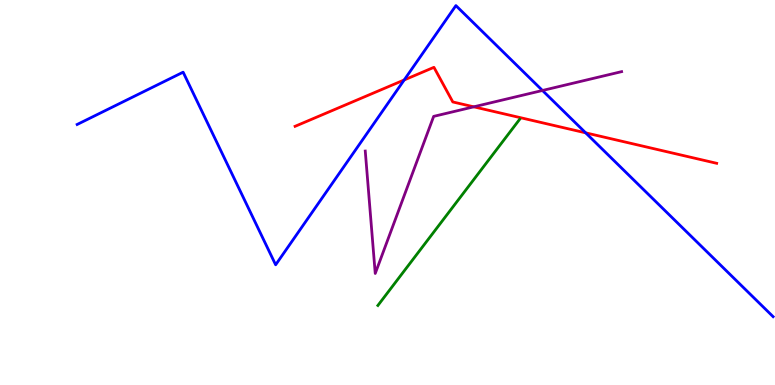[{'lines': ['blue', 'red'], 'intersections': [{'x': 5.22, 'y': 7.92}, {'x': 7.56, 'y': 6.55}]}, {'lines': ['green', 'red'], 'intersections': []}, {'lines': ['purple', 'red'], 'intersections': [{'x': 6.11, 'y': 7.23}]}, {'lines': ['blue', 'green'], 'intersections': []}, {'lines': ['blue', 'purple'], 'intersections': [{'x': 7.0, 'y': 7.65}]}, {'lines': ['green', 'purple'], 'intersections': []}]